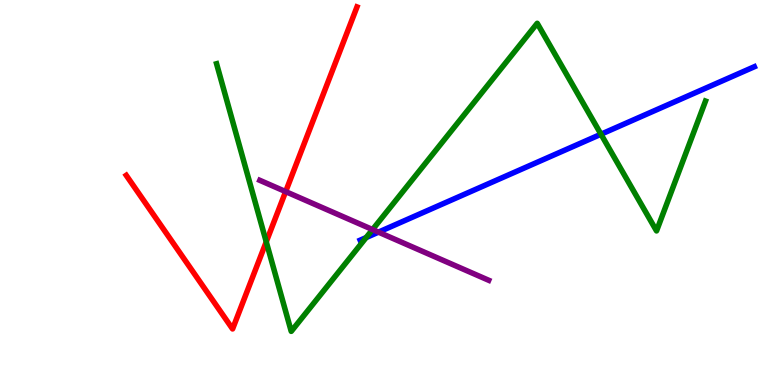[{'lines': ['blue', 'red'], 'intersections': []}, {'lines': ['green', 'red'], 'intersections': [{'x': 3.44, 'y': 3.72}]}, {'lines': ['purple', 'red'], 'intersections': [{'x': 3.69, 'y': 5.02}]}, {'lines': ['blue', 'green'], 'intersections': [{'x': 4.72, 'y': 3.83}, {'x': 7.75, 'y': 6.51}]}, {'lines': ['blue', 'purple'], 'intersections': [{'x': 4.88, 'y': 3.97}]}, {'lines': ['green', 'purple'], 'intersections': [{'x': 4.81, 'y': 4.04}]}]